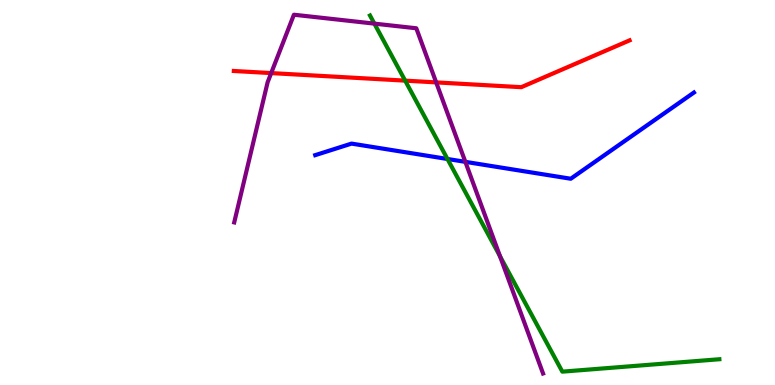[{'lines': ['blue', 'red'], 'intersections': []}, {'lines': ['green', 'red'], 'intersections': [{'x': 5.23, 'y': 7.91}]}, {'lines': ['purple', 'red'], 'intersections': [{'x': 3.5, 'y': 8.1}, {'x': 5.63, 'y': 7.86}]}, {'lines': ['blue', 'green'], 'intersections': [{'x': 5.77, 'y': 5.87}]}, {'lines': ['blue', 'purple'], 'intersections': [{'x': 6.0, 'y': 5.8}]}, {'lines': ['green', 'purple'], 'intersections': [{'x': 4.83, 'y': 9.39}, {'x': 6.45, 'y': 3.34}]}]